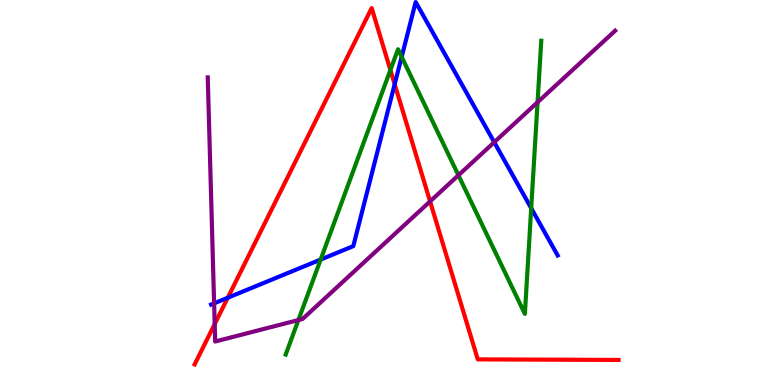[{'lines': ['blue', 'red'], 'intersections': [{'x': 2.94, 'y': 2.27}, {'x': 5.09, 'y': 7.81}]}, {'lines': ['green', 'red'], 'intersections': [{'x': 5.04, 'y': 8.18}]}, {'lines': ['purple', 'red'], 'intersections': [{'x': 2.77, 'y': 1.58}, {'x': 5.55, 'y': 4.77}]}, {'lines': ['blue', 'green'], 'intersections': [{'x': 4.14, 'y': 3.26}, {'x': 5.18, 'y': 8.52}, {'x': 6.85, 'y': 4.59}]}, {'lines': ['blue', 'purple'], 'intersections': [{'x': 2.76, 'y': 2.12}, {'x': 6.38, 'y': 6.31}]}, {'lines': ['green', 'purple'], 'intersections': [{'x': 3.85, 'y': 1.69}, {'x': 5.92, 'y': 5.45}, {'x': 6.94, 'y': 7.34}]}]